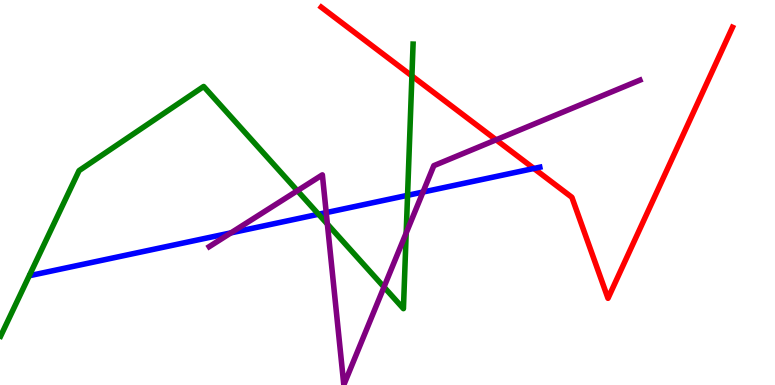[{'lines': ['blue', 'red'], 'intersections': [{'x': 6.89, 'y': 5.62}]}, {'lines': ['green', 'red'], 'intersections': [{'x': 5.32, 'y': 8.03}]}, {'lines': ['purple', 'red'], 'intersections': [{'x': 6.4, 'y': 6.37}]}, {'lines': ['blue', 'green'], 'intersections': [{'x': 4.11, 'y': 4.44}, {'x': 5.26, 'y': 4.93}]}, {'lines': ['blue', 'purple'], 'intersections': [{'x': 2.98, 'y': 3.95}, {'x': 4.21, 'y': 4.48}, {'x': 5.46, 'y': 5.01}]}, {'lines': ['green', 'purple'], 'intersections': [{'x': 3.84, 'y': 5.05}, {'x': 4.22, 'y': 4.18}, {'x': 4.95, 'y': 2.54}, {'x': 5.24, 'y': 3.95}]}]